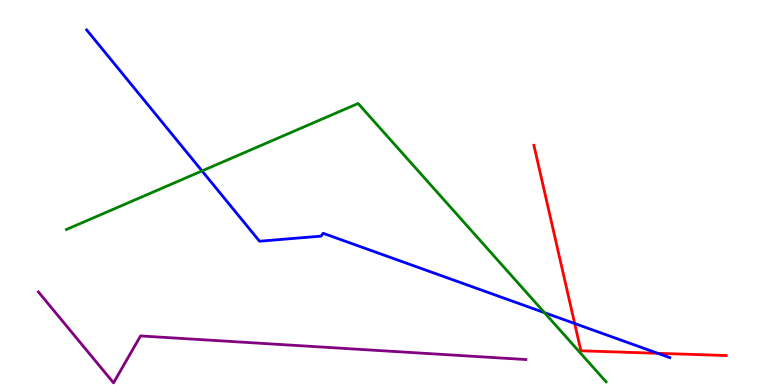[{'lines': ['blue', 'red'], 'intersections': [{'x': 7.42, 'y': 1.6}, {'x': 8.49, 'y': 0.823}]}, {'lines': ['green', 'red'], 'intersections': []}, {'lines': ['purple', 'red'], 'intersections': []}, {'lines': ['blue', 'green'], 'intersections': [{'x': 2.61, 'y': 5.56}, {'x': 7.03, 'y': 1.88}]}, {'lines': ['blue', 'purple'], 'intersections': []}, {'lines': ['green', 'purple'], 'intersections': []}]